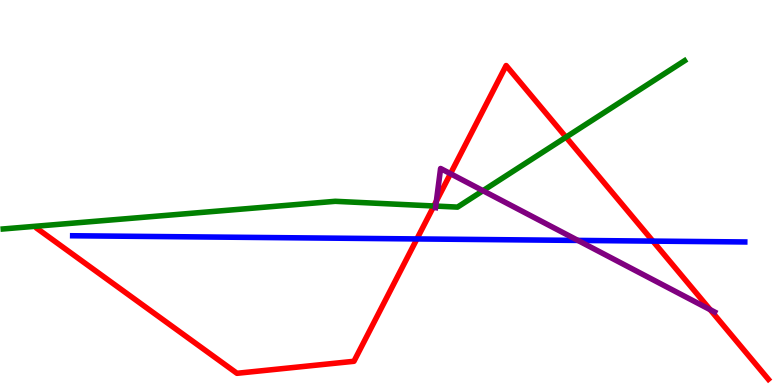[{'lines': ['blue', 'red'], 'intersections': [{'x': 5.38, 'y': 3.79}, {'x': 8.42, 'y': 3.74}]}, {'lines': ['green', 'red'], 'intersections': [{'x': 5.6, 'y': 4.65}, {'x': 7.3, 'y': 6.44}]}, {'lines': ['purple', 'red'], 'intersections': [{'x': 5.63, 'y': 4.78}, {'x': 5.81, 'y': 5.49}, {'x': 9.16, 'y': 1.96}]}, {'lines': ['blue', 'green'], 'intersections': []}, {'lines': ['blue', 'purple'], 'intersections': [{'x': 7.46, 'y': 3.76}]}, {'lines': ['green', 'purple'], 'intersections': [{'x': 5.62, 'y': 4.65}, {'x': 6.23, 'y': 5.05}]}]